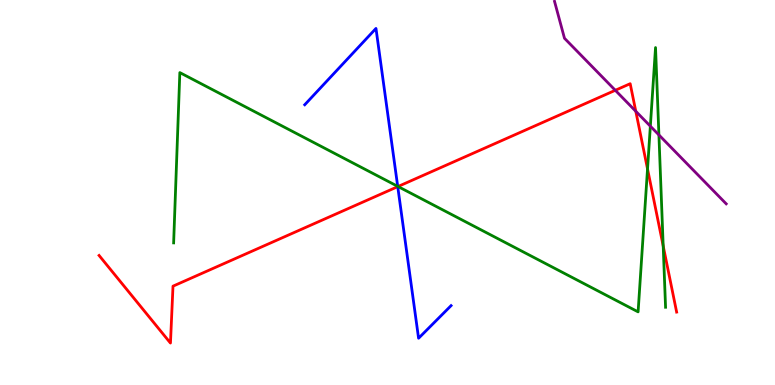[{'lines': ['blue', 'red'], 'intersections': [{'x': 5.13, 'y': 5.15}]}, {'lines': ['green', 'red'], 'intersections': [{'x': 5.14, 'y': 5.16}, {'x': 8.36, 'y': 5.61}, {'x': 8.56, 'y': 3.61}]}, {'lines': ['purple', 'red'], 'intersections': [{'x': 7.94, 'y': 7.65}, {'x': 8.2, 'y': 7.11}]}, {'lines': ['blue', 'green'], 'intersections': [{'x': 5.13, 'y': 5.16}]}, {'lines': ['blue', 'purple'], 'intersections': []}, {'lines': ['green', 'purple'], 'intersections': [{'x': 8.39, 'y': 6.72}, {'x': 8.5, 'y': 6.5}]}]